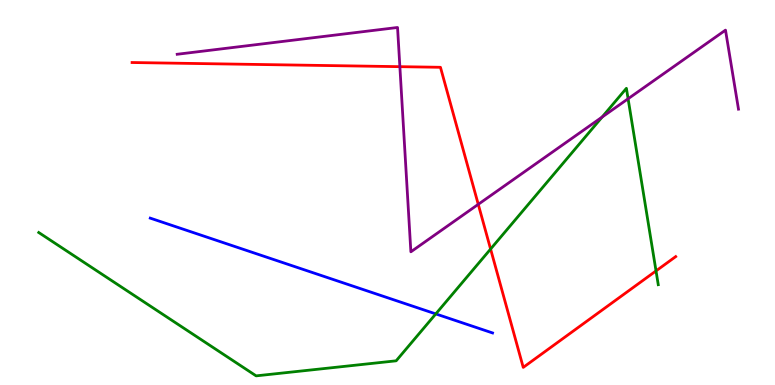[{'lines': ['blue', 'red'], 'intersections': []}, {'lines': ['green', 'red'], 'intersections': [{'x': 6.33, 'y': 3.53}, {'x': 8.46, 'y': 2.96}]}, {'lines': ['purple', 'red'], 'intersections': [{'x': 5.16, 'y': 8.27}, {'x': 6.17, 'y': 4.69}]}, {'lines': ['blue', 'green'], 'intersections': [{'x': 5.62, 'y': 1.85}]}, {'lines': ['blue', 'purple'], 'intersections': []}, {'lines': ['green', 'purple'], 'intersections': [{'x': 7.77, 'y': 6.96}, {'x': 8.1, 'y': 7.43}]}]